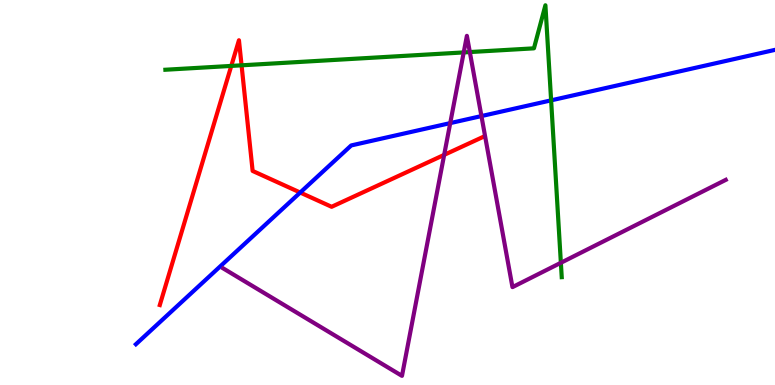[{'lines': ['blue', 'red'], 'intersections': [{'x': 3.87, 'y': 5.0}]}, {'lines': ['green', 'red'], 'intersections': [{'x': 2.98, 'y': 8.29}, {'x': 3.12, 'y': 8.3}]}, {'lines': ['purple', 'red'], 'intersections': [{'x': 5.73, 'y': 5.98}]}, {'lines': ['blue', 'green'], 'intersections': [{'x': 7.11, 'y': 7.39}]}, {'lines': ['blue', 'purple'], 'intersections': [{'x': 5.81, 'y': 6.8}, {'x': 6.21, 'y': 6.99}]}, {'lines': ['green', 'purple'], 'intersections': [{'x': 5.98, 'y': 8.64}, {'x': 6.06, 'y': 8.65}, {'x': 7.24, 'y': 3.17}]}]